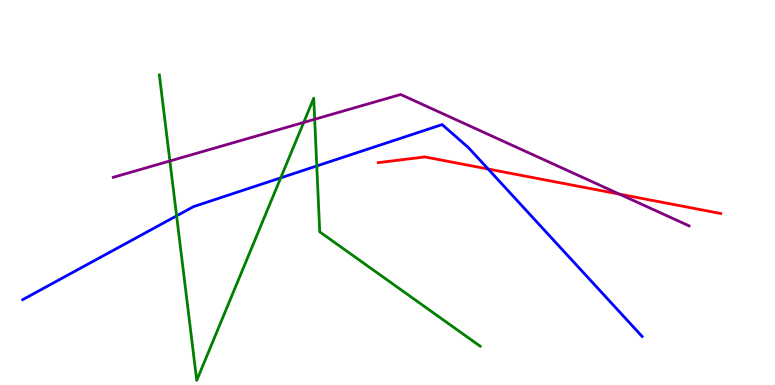[{'lines': ['blue', 'red'], 'intersections': [{'x': 6.3, 'y': 5.61}]}, {'lines': ['green', 'red'], 'intersections': []}, {'lines': ['purple', 'red'], 'intersections': [{'x': 7.99, 'y': 4.96}]}, {'lines': ['blue', 'green'], 'intersections': [{'x': 2.28, 'y': 4.39}, {'x': 3.62, 'y': 5.38}, {'x': 4.09, 'y': 5.69}]}, {'lines': ['blue', 'purple'], 'intersections': []}, {'lines': ['green', 'purple'], 'intersections': [{'x': 2.19, 'y': 5.82}, {'x': 3.92, 'y': 6.82}, {'x': 4.06, 'y': 6.9}]}]